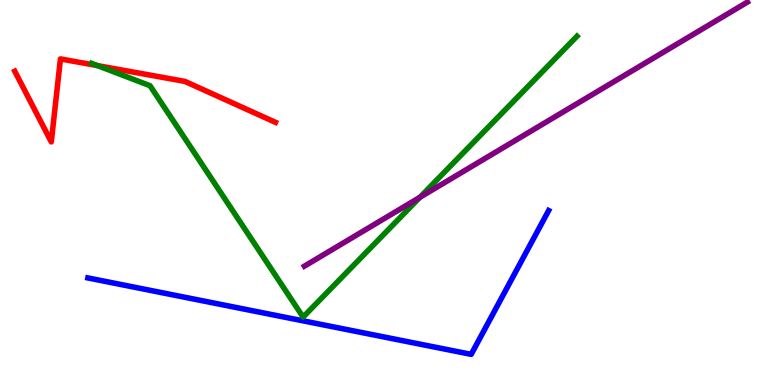[{'lines': ['blue', 'red'], 'intersections': []}, {'lines': ['green', 'red'], 'intersections': [{'x': 1.26, 'y': 8.3}]}, {'lines': ['purple', 'red'], 'intersections': []}, {'lines': ['blue', 'green'], 'intersections': []}, {'lines': ['blue', 'purple'], 'intersections': []}, {'lines': ['green', 'purple'], 'intersections': [{'x': 5.42, 'y': 4.87}]}]